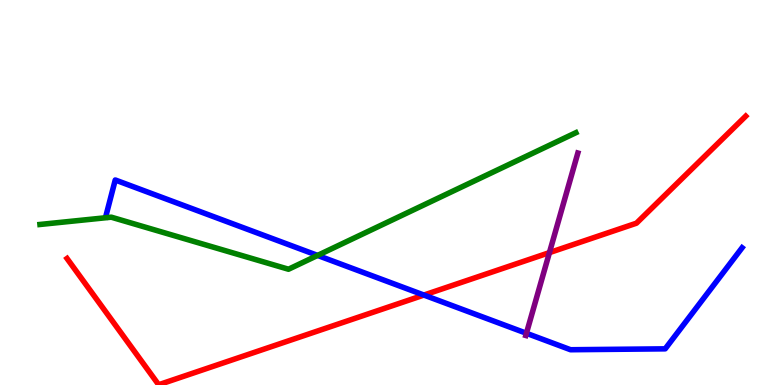[{'lines': ['blue', 'red'], 'intersections': [{'x': 5.47, 'y': 2.34}]}, {'lines': ['green', 'red'], 'intersections': []}, {'lines': ['purple', 'red'], 'intersections': [{'x': 7.09, 'y': 3.44}]}, {'lines': ['blue', 'green'], 'intersections': [{'x': 4.1, 'y': 3.37}]}, {'lines': ['blue', 'purple'], 'intersections': [{'x': 6.79, 'y': 1.34}]}, {'lines': ['green', 'purple'], 'intersections': []}]